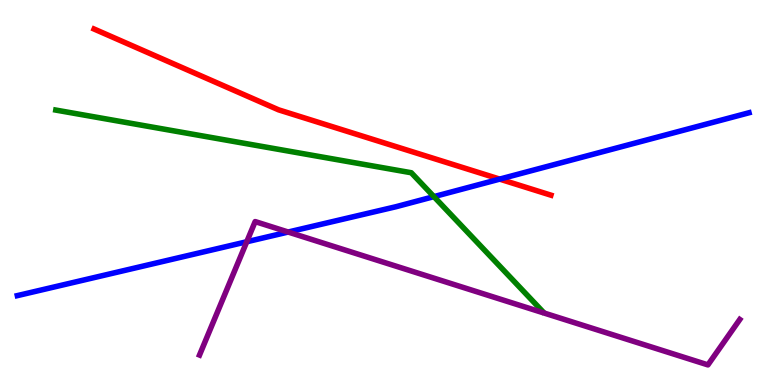[{'lines': ['blue', 'red'], 'intersections': [{'x': 6.45, 'y': 5.35}]}, {'lines': ['green', 'red'], 'intersections': []}, {'lines': ['purple', 'red'], 'intersections': []}, {'lines': ['blue', 'green'], 'intersections': [{'x': 5.6, 'y': 4.89}]}, {'lines': ['blue', 'purple'], 'intersections': [{'x': 3.18, 'y': 3.72}, {'x': 3.72, 'y': 3.97}]}, {'lines': ['green', 'purple'], 'intersections': []}]